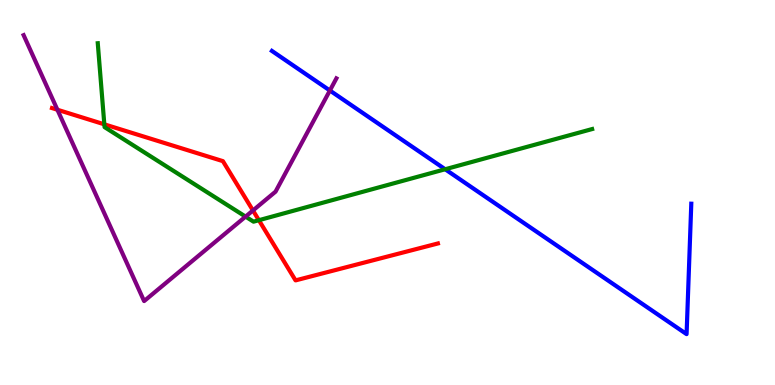[{'lines': ['blue', 'red'], 'intersections': []}, {'lines': ['green', 'red'], 'intersections': [{'x': 1.35, 'y': 6.77}, {'x': 3.34, 'y': 4.28}]}, {'lines': ['purple', 'red'], 'intersections': [{'x': 0.741, 'y': 7.15}, {'x': 3.26, 'y': 4.53}]}, {'lines': ['blue', 'green'], 'intersections': [{'x': 5.74, 'y': 5.6}]}, {'lines': ['blue', 'purple'], 'intersections': [{'x': 4.26, 'y': 7.65}]}, {'lines': ['green', 'purple'], 'intersections': [{'x': 3.17, 'y': 4.37}]}]